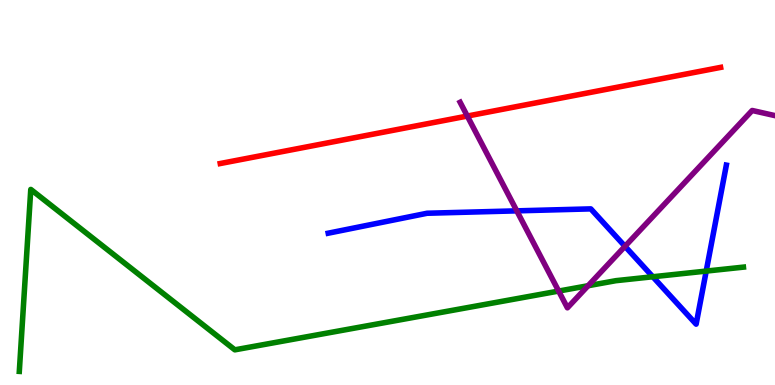[{'lines': ['blue', 'red'], 'intersections': []}, {'lines': ['green', 'red'], 'intersections': []}, {'lines': ['purple', 'red'], 'intersections': [{'x': 6.03, 'y': 6.99}]}, {'lines': ['blue', 'green'], 'intersections': [{'x': 8.42, 'y': 2.81}, {'x': 9.11, 'y': 2.96}]}, {'lines': ['blue', 'purple'], 'intersections': [{'x': 6.67, 'y': 4.52}, {'x': 8.06, 'y': 3.6}]}, {'lines': ['green', 'purple'], 'intersections': [{'x': 7.21, 'y': 2.44}, {'x': 7.59, 'y': 2.58}]}]